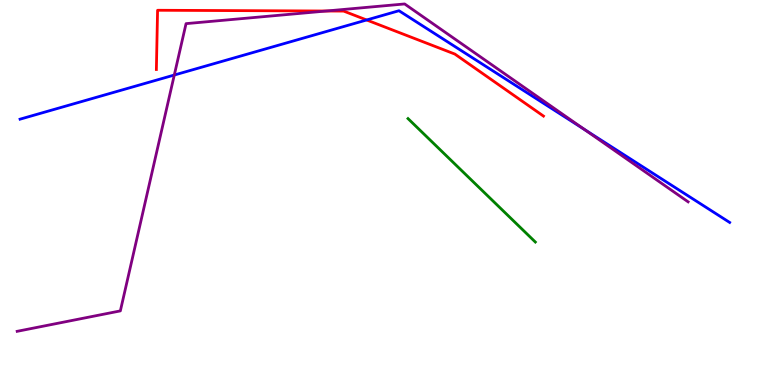[{'lines': ['blue', 'red'], 'intersections': [{'x': 4.73, 'y': 9.48}]}, {'lines': ['green', 'red'], 'intersections': []}, {'lines': ['purple', 'red'], 'intersections': [{'x': 4.21, 'y': 9.71}]}, {'lines': ['blue', 'green'], 'intersections': []}, {'lines': ['blue', 'purple'], 'intersections': [{'x': 2.25, 'y': 8.05}, {'x': 7.54, 'y': 6.64}]}, {'lines': ['green', 'purple'], 'intersections': []}]